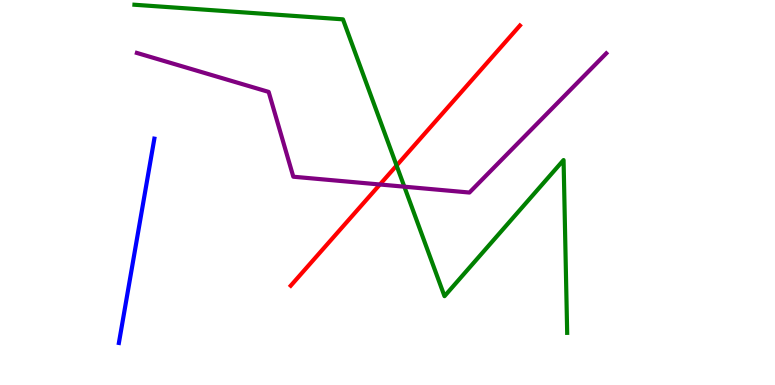[{'lines': ['blue', 'red'], 'intersections': []}, {'lines': ['green', 'red'], 'intersections': [{'x': 5.12, 'y': 5.7}]}, {'lines': ['purple', 'red'], 'intersections': [{'x': 4.9, 'y': 5.21}]}, {'lines': ['blue', 'green'], 'intersections': []}, {'lines': ['blue', 'purple'], 'intersections': []}, {'lines': ['green', 'purple'], 'intersections': [{'x': 5.22, 'y': 5.15}]}]